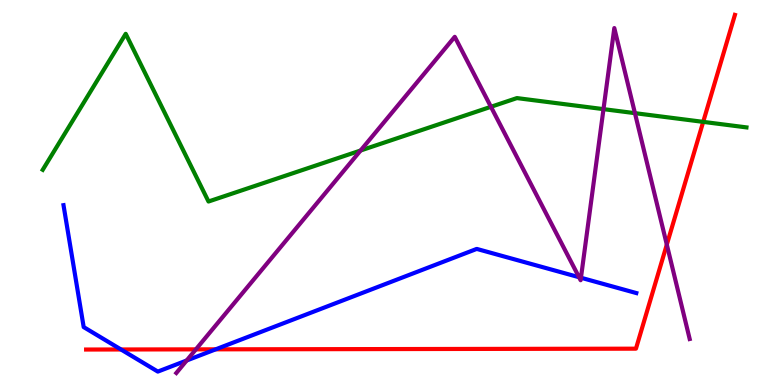[{'lines': ['blue', 'red'], 'intersections': [{'x': 1.56, 'y': 0.923}, {'x': 2.78, 'y': 0.926}]}, {'lines': ['green', 'red'], 'intersections': [{'x': 9.07, 'y': 6.83}]}, {'lines': ['purple', 'red'], 'intersections': [{'x': 2.53, 'y': 0.926}, {'x': 8.6, 'y': 3.65}]}, {'lines': ['blue', 'green'], 'intersections': []}, {'lines': ['blue', 'purple'], 'intersections': [{'x': 2.41, 'y': 0.637}, {'x': 7.47, 'y': 2.8}, {'x': 7.5, 'y': 2.79}]}, {'lines': ['green', 'purple'], 'intersections': [{'x': 4.65, 'y': 6.09}, {'x': 6.33, 'y': 7.23}, {'x': 7.79, 'y': 7.17}, {'x': 8.19, 'y': 7.06}]}]